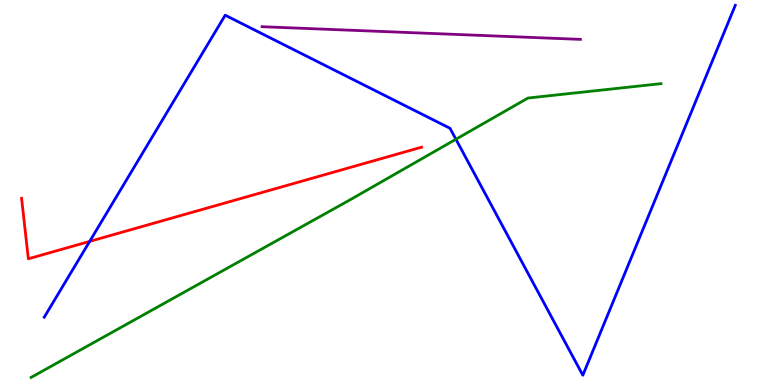[{'lines': ['blue', 'red'], 'intersections': [{'x': 1.16, 'y': 3.73}]}, {'lines': ['green', 'red'], 'intersections': []}, {'lines': ['purple', 'red'], 'intersections': []}, {'lines': ['blue', 'green'], 'intersections': [{'x': 5.88, 'y': 6.38}]}, {'lines': ['blue', 'purple'], 'intersections': []}, {'lines': ['green', 'purple'], 'intersections': []}]